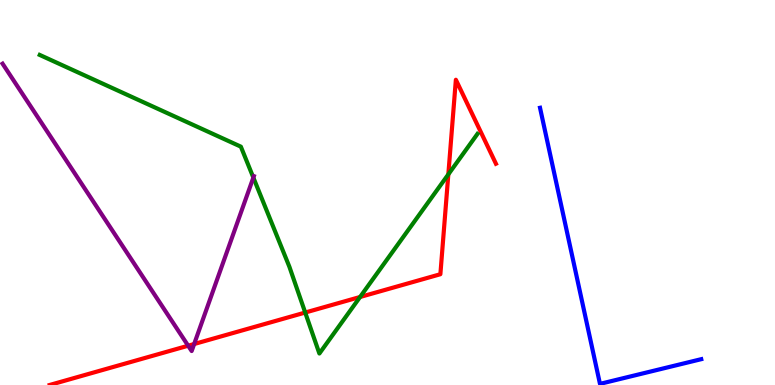[{'lines': ['blue', 'red'], 'intersections': []}, {'lines': ['green', 'red'], 'intersections': [{'x': 3.94, 'y': 1.88}, {'x': 4.65, 'y': 2.29}, {'x': 5.78, 'y': 5.47}]}, {'lines': ['purple', 'red'], 'intersections': [{'x': 2.43, 'y': 1.02}, {'x': 2.51, 'y': 1.06}]}, {'lines': ['blue', 'green'], 'intersections': []}, {'lines': ['blue', 'purple'], 'intersections': []}, {'lines': ['green', 'purple'], 'intersections': [{'x': 3.27, 'y': 5.39}]}]